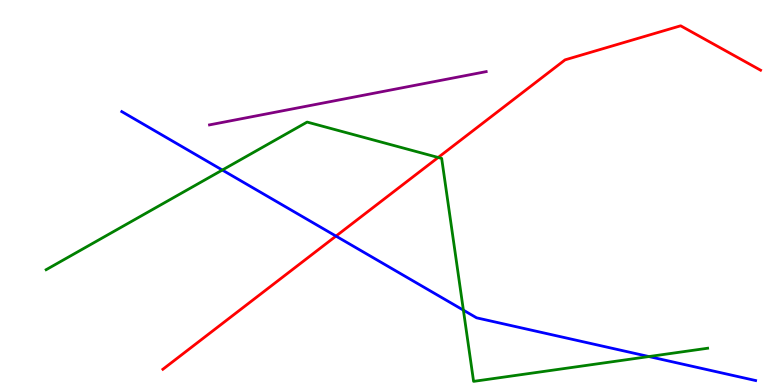[{'lines': ['blue', 'red'], 'intersections': [{'x': 4.34, 'y': 3.87}]}, {'lines': ['green', 'red'], 'intersections': [{'x': 5.65, 'y': 5.91}]}, {'lines': ['purple', 'red'], 'intersections': []}, {'lines': ['blue', 'green'], 'intersections': [{'x': 2.87, 'y': 5.58}, {'x': 5.98, 'y': 1.94}, {'x': 8.37, 'y': 0.739}]}, {'lines': ['blue', 'purple'], 'intersections': []}, {'lines': ['green', 'purple'], 'intersections': []}]